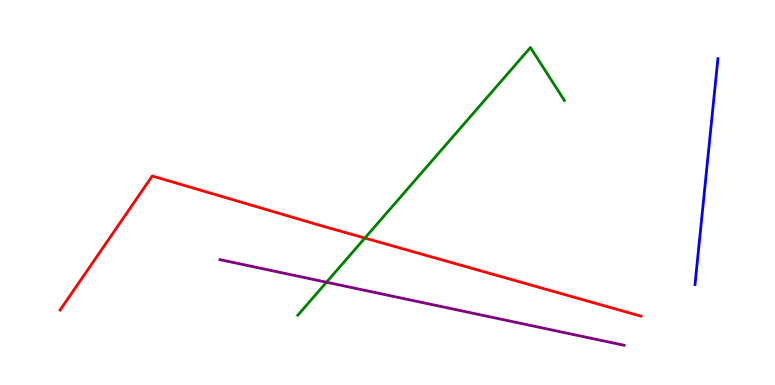[{'lines': ['blue', 'red'], 'intersections': []}, {'lines': ['green', 'red'], 'intersections': [{'x': 4.71, 'y': 3.82}]}, {'lines': ['purple', 'red'], 'intersections': []}, {'lines': ['blue', 'green'], 'intersections': []}, {'lines': ['blue', 'purple'], 'intersections': []}, {'lines': ['green', 'purple'], 'intersections': [{'x': 4.21, 'y': 2.67}]}]